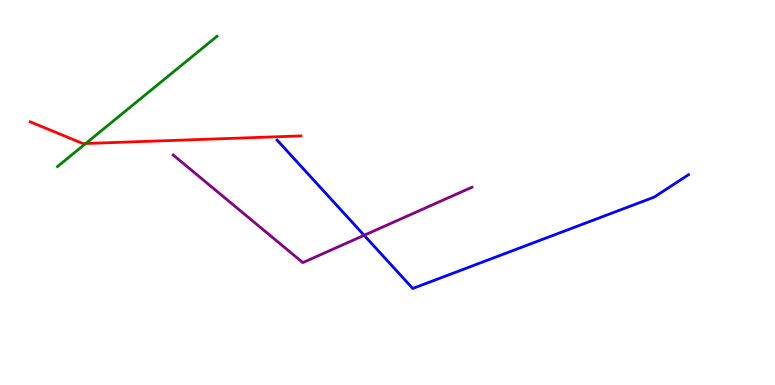[{'lines': ['blue', 'red'], 'intersections': []}, {'lines': ['green', 'red'], 'intersections': [{'x': 1.11, 'y': 6.27}]}, {'lines': ['purple', 'red'], 'intersections': []}, {'lines': ['blue', 'green'], 'intersections': []}, {'lines': ['blue', 'purple'], 'intersections': [{'x': 4.7, 'y': 3.89}]}, {'lines': ['green', 'purple'], 'intersections': []}]